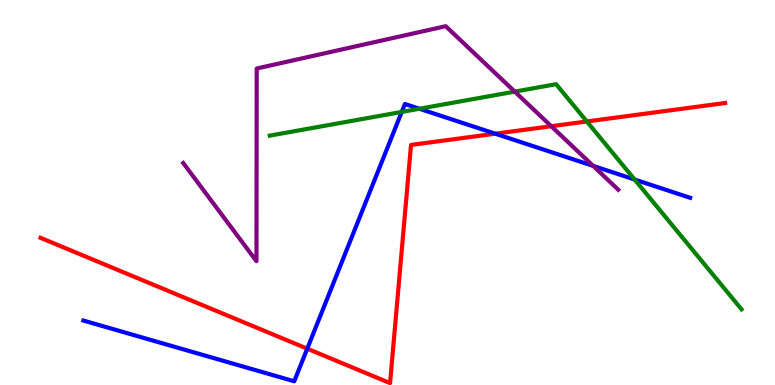[{'lines': ['blue', 'red'], 'intersections': [{'x': 3.96, 'y': 0.943}, {'x': 6.39, 'y': 6.53}]}, {'lines': ['green', 'red'], 'intersections': [{'x': 7.57, 'y': 6.84}]}, {'lines': ['purple', 'red'], 'intersections': [{'x': 7.11, 'y': 6.72}]}, {'lines': ['blue', 'green'], 'intersections': [{'x': 5.18, 'y': 7.09}, {'x': 5.41, 'y': 7.18}, {'x': 8.19, 'y': 5.34}]}, {'lines': ['blue', 'purple'], 'intersections': [{'x': 7.65, 'y': 5.69}]}, {'lines': ['green', 'purple'], 'intersections': [{'x': 6.64, 'y': 7.62}]}]